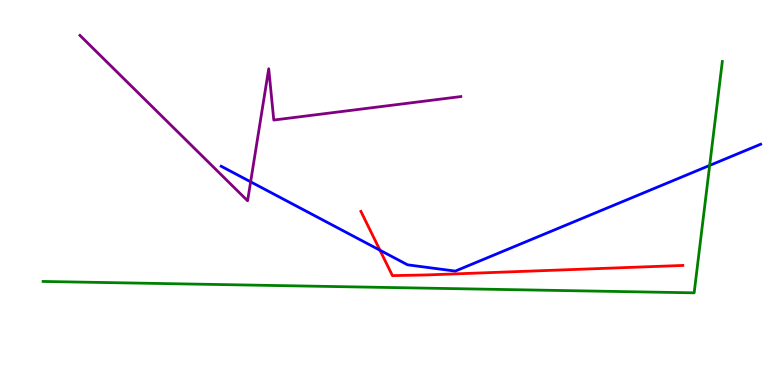[{'lines': ['blue', 'red'], 'intersections': [{'x': 4.9, 'y': 3.5}]}, {'lines': ['green', 'red'], 'intersections': []}, {'lines': ['purple', 'red'], 'intersections': []}, {'lines': ['blue', 'green'], 'intersections': [{'x': 9.16, 'y': 5.7}]}, {'lines': ['blue', 'purple'], 'intersections': [{'x': 3.23, 'y': 5.28}]}, {'lines': ['green', 'purple'], 'intersections': []}]